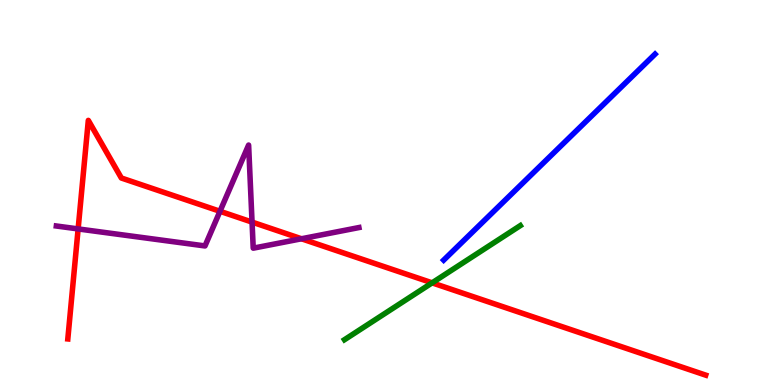[{'lines': ['blue', 'red'], 'intersections': []}, {'lines': ['green', 'red'], 'intersections': [{'x': 5.58, 'y': 2.65}]}, {'lines': ['purple', 'red'], 'intersections': [{'x': 1.01, 'y': 4.05}, {'x': 2.84, 'y': 4.51}, {'x': 3.25, 'y': 4.23}, {'x': 3.89, 'y': 3.8}]}, {'lines': ['blue', 'green'], 'intersections': []}, {'lines': ['blue', 'purple'], 'intersections': []}, {'lines': ['green', 'purple'], 'intersections': []}]